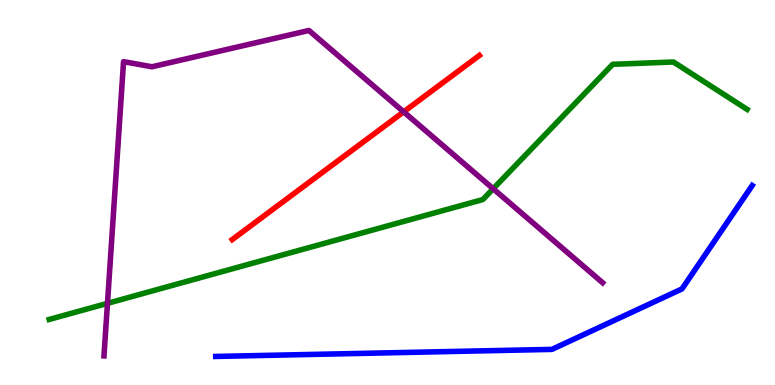[{'lines': ['blue', 'red'], 'intersections': []}, {'lines': ['green', 'red'], 'intersections': []}, {'lines': ['purple', 'red'], 'intersections': [{'x': 5.21, 'y': 7.09}]}, {'lines': ['blue', 'green'], 'intersections': []}, {'lines': ['blue', 'purple'], 'intersections': []}, {'lines': ['green', 'purple'], 'intersections': [{'x': 1.39, 'y': 2.12}, {'x': 6.36, 'y': 5.1}]}]